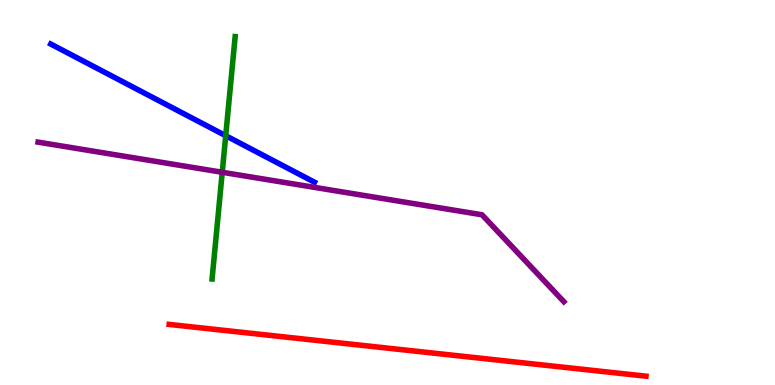[{'lines': ['blue', 'red'], 'intersections': []}, {'lines': ['green', 'red'], 'intersections': []}, {'lines': ['purple', 'red'], 'intersections': []}, {'lines': ['blue', 'green'], 'intersections': [{'x': 2.91, 'y': 6.48}]}, {'lines': ['blue', 'purple'], 'intersections': []}, {'lines': ['green', 'purple'], 'intersections': [{'x': 2.87, 'y': 5.53}]}]